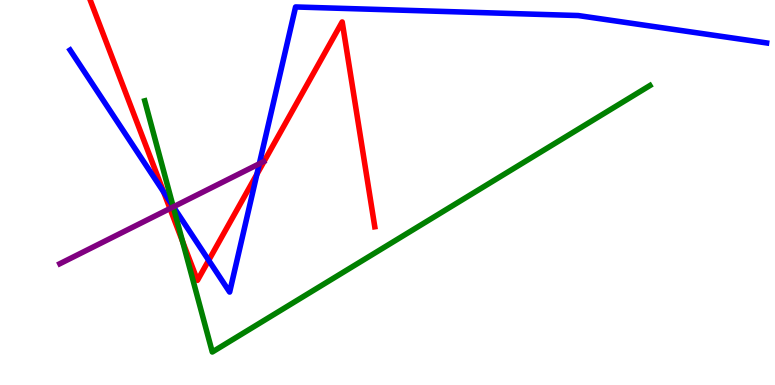[{'lines': ['blue', 'red'], 'intersections': [{'x': 2.11, 'y': 5.02}, {'x': 2.69, 'y': 3.24}, {'x': 3.31, 'y': 5.48}]}, {'lines': ['green', 'red'], 'intersections': [{'x': 2.36, 'y': 3.73}]}, {'lines': ['purple', 'red'], 'intersections': [{'x': 2.19, 'y': 4.58}]}, {'lines': ['blue', 'green'], 'intersections': [{'x': 2.23, 'y': 4.64}]}, {'lines': ['blue', 'purple'], 'intersections': [{'x': 2.24, 'y': 4.63}, {'x': 3.35, 'y': 5.75}]}, {'lines': ['green', 'purple'], 'intersections': [{'x': 2.24, 'y': 4.63}]}]